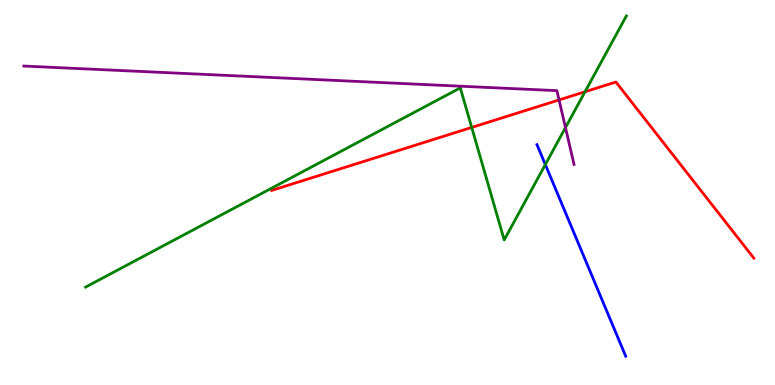[{'lines': ['blue', 'red'], 'intersections': []}, {'lines': ['green', 'red'], 'intersections': [{'x': 6.09, 'y': 6.69}, {'x': 7.55, 'y': 7.62}]}, {'lines': ['purple', 'red'], 'intersections': [{'x': 7.21, 'y': 7.4}]}, {'lines': ['blue', 'green'], 'intersections': [{'x': 7.04, 'y': 5.73}]}, {'lines': ['blue', 'purple'], 'intersections': []}, {'lines': ['green', 'purple'], 'intersections': [{'x': 7.3, 'y': 6.69}]}]